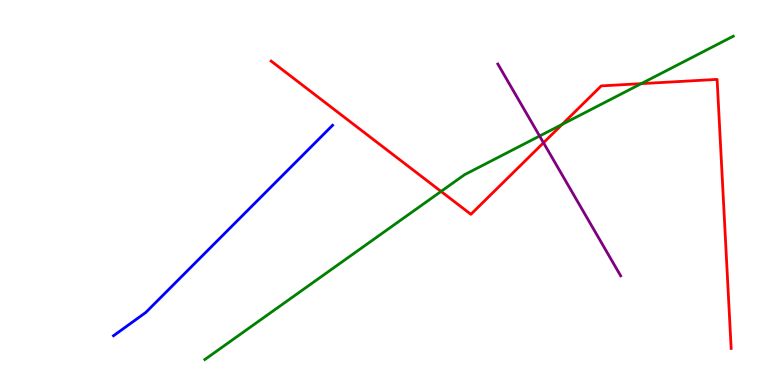[{'lines': ['blue', 'red'], 'intersections': []}, {'lines': ['green', 'red'], 'intersections': [{'x': 5.69, 'y': 5.03}, {'x': 7.25, 'y': 6.77}, {'x': 8.27, 'y': 7.83}]}, {'lines': ['purple', 'red'], 'intersections': [{'x': 7.01, 'y': 6.29}]}, {'lines': ['blue', 'green'], 'intersections': []}, {'lines': ['blue', 'purple'], 'intersections': []}, {'lines': ['green', 'purple'], 'intersections': [{'x': 6.96, 'y': 6.47}]}]